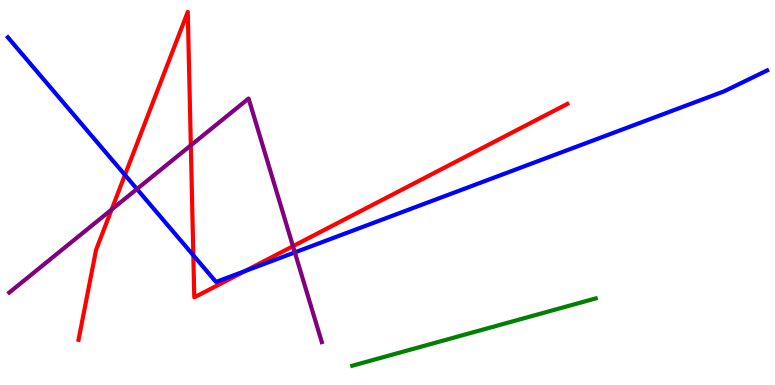[{'lines': ['blue', 'red'], 'intersections': [{'x': 1.61, 'y': 5.46}, {'x': 2.49, 'y': 3.37}, {'x': 3.16, 'y': 2.96}]}, {'lines': ['green', 'red'], 'intersections': []}, {'lines': ['purple', 'red'], 'intersections': [{'x': 1.44, 'y': 4.56}, {'x': 2.46, 'y': 6.22}, {'x': 3.78, 'y': 3.61}]}, {'lines': ['blue', 'green'], 'intersections': []}, {'lines': ['blue', 'purple'], 'intersections': [{'x': 1.77, 'y': 5.09}, {'x': 3.8, 'y': 3.44}]}, {'lines': ['green', 'purple'], 'intersections': []}]